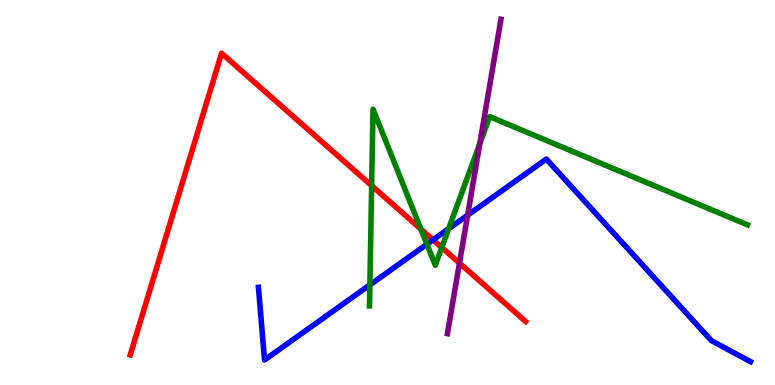[{'lines': ['blue', 'red'], 'intersections': [{'x': 5.59, 'y': 3.77}]}, {'lines': ['green', 'red'], 'intersections': [{'x': 4.8, 'y': 5.18}, {'x': 5.43, 'y': 4.05}, {'x': 5.7, 'y': 3.57}]}, {'lines': ['purple', 'red'], 'intersections': [{'x': 5.93, 'y': 3.17}]}, {'lines': ['blue', 'green'], 'intersections': [{'x': 4.77, 'y': 2.6}, {'x': 5.51, 'y': 3.66}, {'x': 5.79, 'y': 4.06}]}, {'lines': ['blue', 'purple'], 'intersections': [{'x': 6.03, 'y': 4.41}]}, {'lines': ['green', 'purple'], 'intersections': [{'x': 6.19, 'y': 6.27}]}]